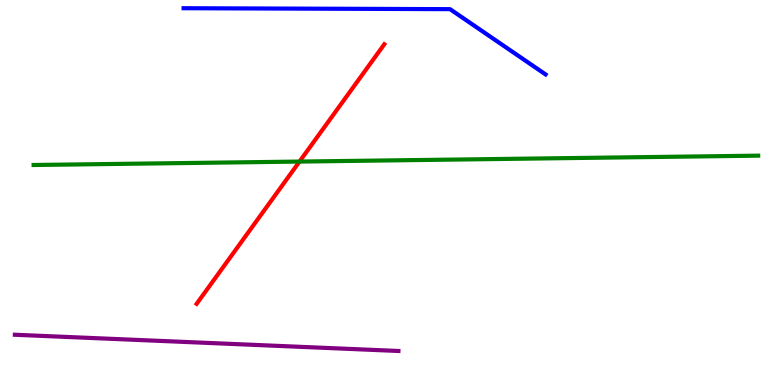[{'lines': ['blue', 'red'], 'intersections': []}, {'lines': ['green', 'red'], 'intersections': [{'x': 3.86, 'y': 5.8}]}, {'lines': ['purple', 'red'], 'intersections': []}, {'lines': ['blue', 'green'], 'intersections': []}, {'lines': ['blue', 'purple'], 'intersections': []}, {'lines': ['green', 'purple'], 'intersections': []}]